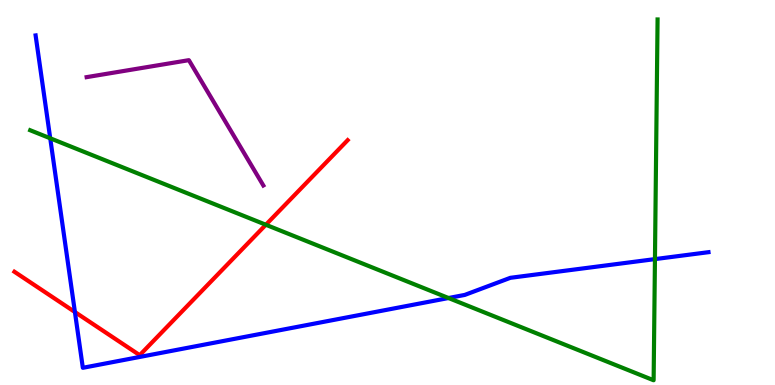[{'lines': ['blue', 'red'], 'intersections': [{'x': 0.967, 'y': 1.9}]}, {'lines': ['green', 'red'], 'intersections': [{'x': 3.43, 'y': 4.16}]}, {'lines': ['purple', 'red'], 'intersections': []}, {'lines': ['blue', 'green'], 'intersections': [{'x': 0.648, 'y': 6.41}, {'x': 5.79, 'y': 2.26}, {'x': 8.45, 'y': 3.27}]}, {'lines': ['blue', 'purple'], 'intersections': []}, {'lines': ['green', 'purple'], 'intersections': []}]